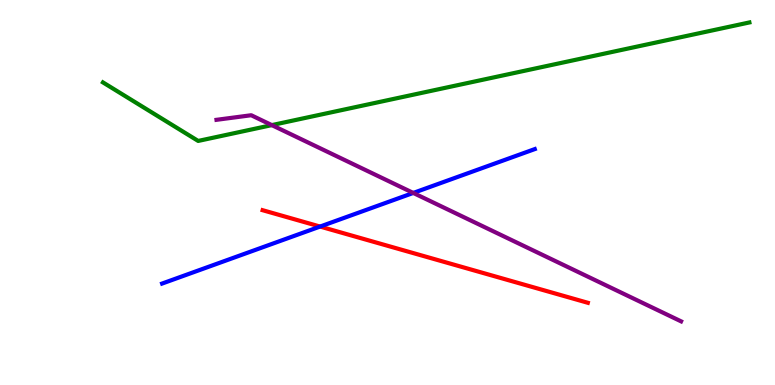[{'lines': ['blue', 'red'], 'intersections': [{'x': 4.13, 'y': 4.12}]}, {'lines': ['green', 'red'], 'intersections': []}, {'lines': ['purple', 'red'], 'intersections': []}, {'lines': ['blue', 'green'], 'intersections': []}, {'lines': ['blue', 'purple'], 'intersections': [{'x': 5.33, 'y': 4.99}]}, {'lines': ['green', 'purple'], 'intersections': [{'x': 3.51, 'y': 6.75}]}]